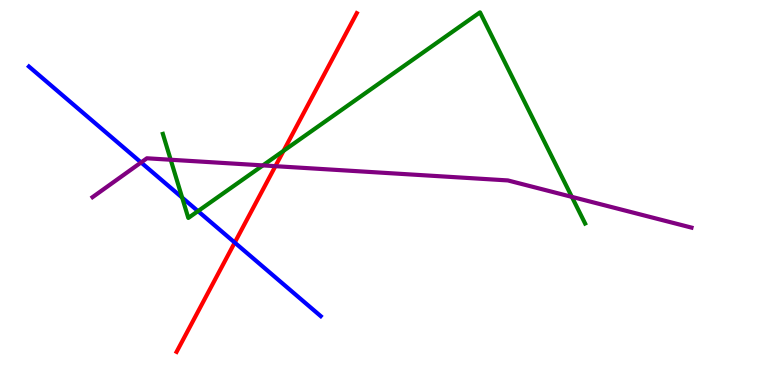[{'lines': ['blue', 'red'], 'intersections': [{'x': 3.03, 'y': 3.7}]}, {'lines': ['green', 'red'], 'intersections': [{'x': 3.66, 'y': 6.08}]}, {'lines': ['purple', 'red'], 'intersections': [{'x': 3.55, 'y': 5.68}]}, {'lines': ['blue', 'green'], 'intersections': [{'x': 2.35, 'y': 4.87}, {'x': 2.55, 'y': 4.52}]}, {'lines': ['blue', 'purple'], 'intersections': [{'x': 1.82, 'y': 5.78}]}, {'lines': ['green', 'purple'], 'intersections': [{'x': 2.2, 'y': 5.85}, {'x': 3.39, 'y': 5.7}, {'x': 7.38, 'y': 4.89}]}]